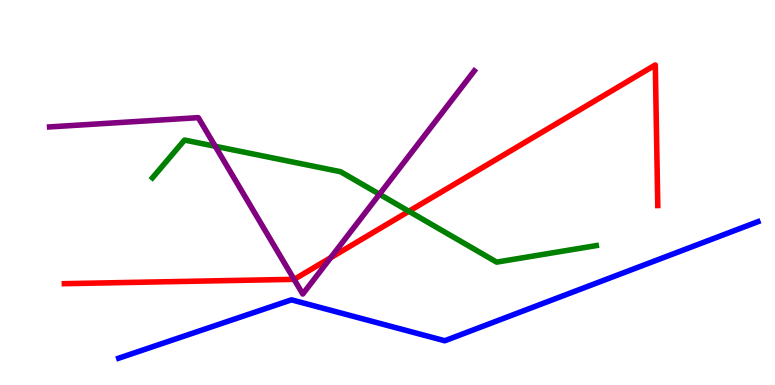[{'lines': ['blue', 'red'], 'intersections': []}, {'lines': ['green', 'red'], 'intersections': [{'x': 5.28, 'y': 4.51}]}, {'lines': ['purple', 'red'], 'intersections': [{'x': 3.79, 'y': 2.74}, {'x': 4.27, 'y': 3.31}]}, {'lines': ['blue', 'green'], 'intersections': []}, {'lines': ['blue', 'purple'], 'intersections': []}, {'lines': ['green', 'purple'], 'intersections': [{'x': 2.78, 'y': 6.2}, {'x': 4.9, 'y': 4.95}]}]